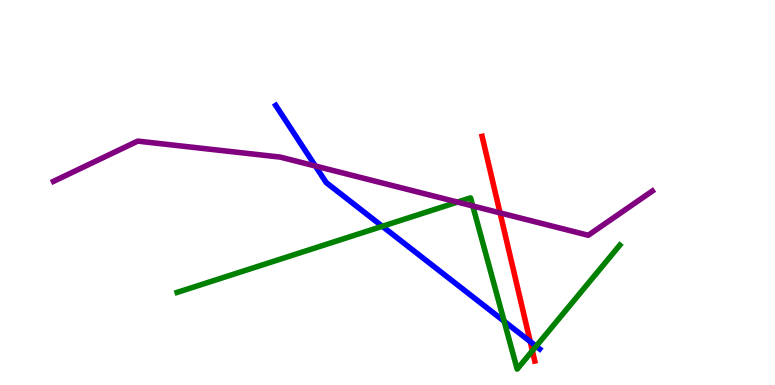[{'lines': ['blue', 'red'], 'intersections': [{'x': 6.84, 'y': 1.13}]}, {'lines': ['green', 'red'], 'intersections': [{'x': 6.87, 'y': 0.889}]}, {'lines': ['purple', 'red'], 'intersections': [{'x': 6.45, 'y': 4.47}]}, {'lines': ['blue', 'green'], 'intersections': [{'x': 4.93, 'y': 4.12}, {'x': 6.51, 'y': 1.66}, {'x': 6.92, 'y': 1.01}]}, {'lines': ['blue', 'purple'], 'intersections': [{'x': 4.07, 'y': 5.69}]}, {'lines': ['green', 'purple'], 'intersections': [{'x': 5.9, 'y': 4.75}, {'x': 6.1, 'y': 4.65}]}]